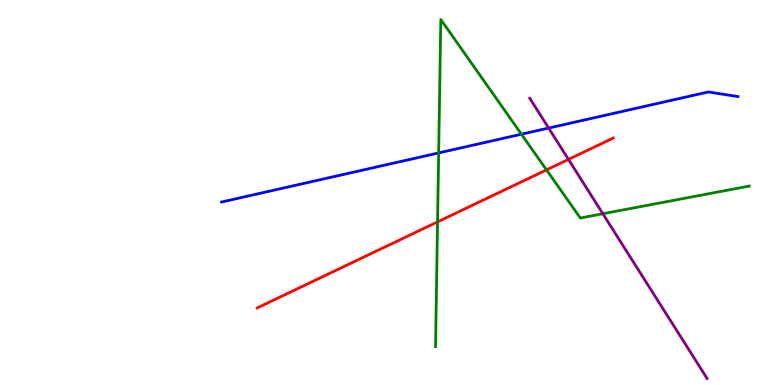[{'lines': ['blue', 'red'], 'intersections': []}, {'lines': ['green', 'red'], 'intersections': [{'x': 5.65, 'y': 4.24}, {'x': 7.05, 'y': 5.59}]}, {'lines': ['purple', 'red'], 'intersections': [{'x': 7.34, 'y': 5.86}]}, {'lines': ['blue', 'green'], 'intersections': [{'x': 5.66, 'y': 6.03}, {'x': 6.73, 'y': 6.51}]}, {'lines': ['blue', 'purple'], 'intersections': [{'x': 7.08, 'y': 6.67}]}, {'lines': ['green', 'purple'], 'intersections': [{'x': 7.78, 'y': 4.45}]}]